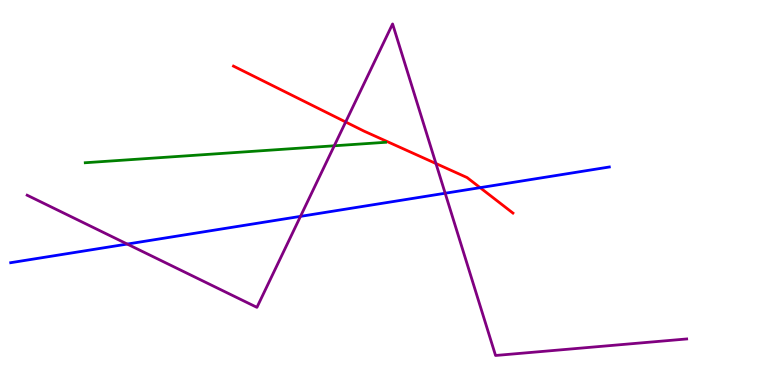[{'lines': ['blue', 'red'], 'intersections': [{'x': 6.19, 'y': 5.13}]}, {'lines': ['green', 'red'], 'intersections': []}, {'lines': ['purple', 'red'], 'intersections': [{'x': 4.46, 'y': 6.83}, {'x': 5.63, 'y': 5.75}]}, {'lines': ['blue', 'green'], 'intersections': []}, {'lines': ['blue', 'purple'], 'intersections': [{'x': 1.64, 'y': 3.66}, {'x': 3.88, 'y': 4.38}, {'x': 5.74, 'y': 4.98}]}, {'lines': ['green', 'purple'], 'intersections': [{'x': 4.31, 'y': 6.21}]}]